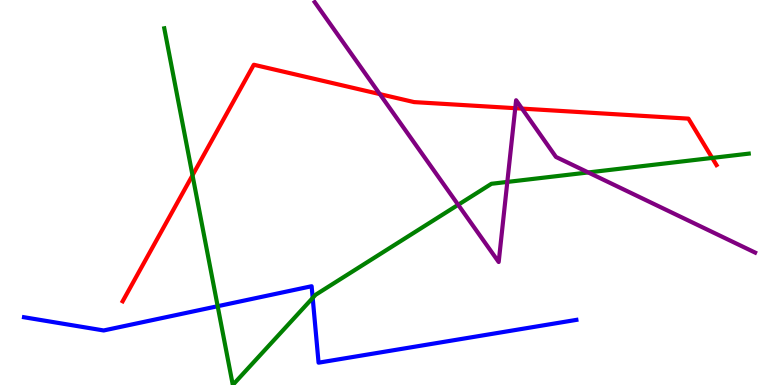[{'lines': ['blue', 'red'], 'intersections': []}, {'lines': ['green', 'red'], 'intersections': [{'x': 2.48, 'y': 5.45}, {'x': 9.19, 'y': 5.9}]}, {'lines': ['purple', 'red'], 'intersections': [{'x': 4.9, 'y': 7.56}, {'x': 6.65, 'y': 7.19}, {'x': 6.74, 'y': 7.18}]}, {'lines': ['blue', 'green'], 'intersections': [{'x': 2.81, 'y': 2.05}, {'x': 4.03, 'y': 2.26}]}, {'lines': ['blue', 'purple'], 'intersections': []}, {'lines': ['green', 'purple'], 'intersections': [{'x': 5.91, 'y': 4.68}, {'x': 6.55, 'y': 5.27}, {'x': 7.59, 'y': 5.52}]}]